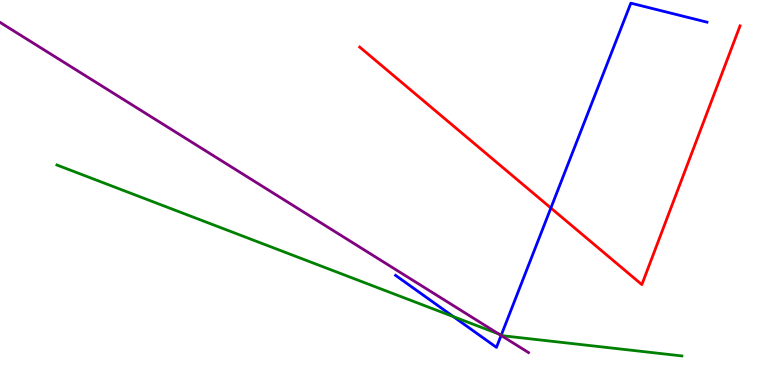[{'lines': ['blue', 'red'], 'intersections': [{'x': 7.11, 'y': 4.6}]}, {'lines': ['green', 'red'], 'intersections': []}, {'lines': ['purple', 'red'], 'intersections': []}, {'lines': ['blue', 'green'], 'intersections': [{'x': 5.85, 'y': 1.78}, {'x': 6.47, 'y': 1.3}]}, {'lines': ['blue', 'purple'], 'intersections': [{'x': 6.47, 'y': 1.29}]}, {'lines': ['green', 'purple'], 'intersections': [{'x': 6.44, 'y': 1.32}]}]